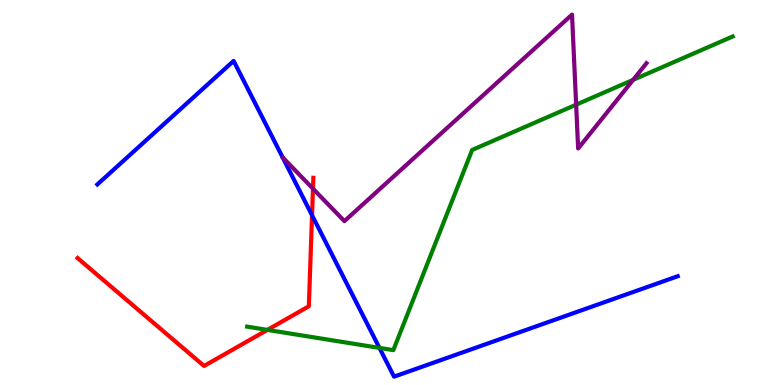[{'lines': ['blue', 'red'], 'intersections': [{'x': 4.03, 'y': 4.41}]}, {'lines': ['green', 'red'], 'intersections': [{'x': 3.45, 'y': 1.43}]}, {'lines': ['purple', 'red'], 'intersections': [{'x': 4.04, 'y': 5.1}]}, {'lines': ['blue', 'green'], 'intersections': [{'x': 4.9, 'y': 0.964}]}, {'lines': ['blue', 'purple'], 'intersections': []}, {'lines': ['green', 'purple'], 'intersections': [{'x': 7.43, 'y': 7.28}, {'x': 8.17, 'y': 7.93}]}]